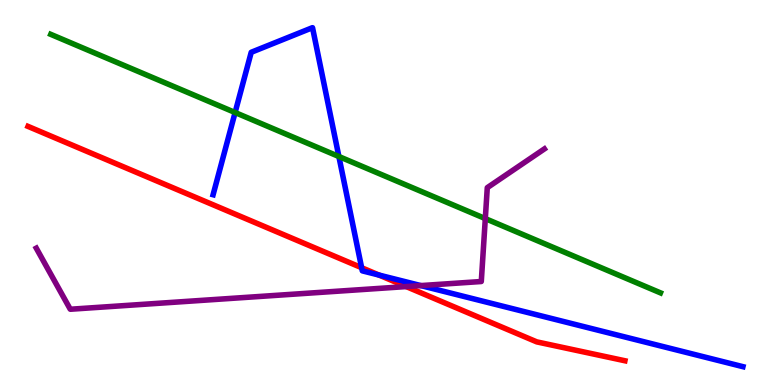[{'lines': ['blue', 'red'], 'intersections': [{'x': 4.67, 'y': 3.05}, {'x': 4.89, 'y': 2.86}]}, {'lines': ['green', 'red'], 'intersections': []}, {'lines': ['purple', 'red'], 'intersections': [{'x': 5.24, 'y': 2.56}]}, {'lines': ['blue', 'green'], 'intersections': [{'x': 3.03, 'y': 7.08}, {'x': 4.37, 'y': 5.93}]}, {'lines': ['blue', 'purple'], 'intersections': [{'x': 5.43, 'y': 2.58}]}, {'lines': ['green', 'purple'], 'intersections': [{'x': 6.26, 'y': 4.32}]}]